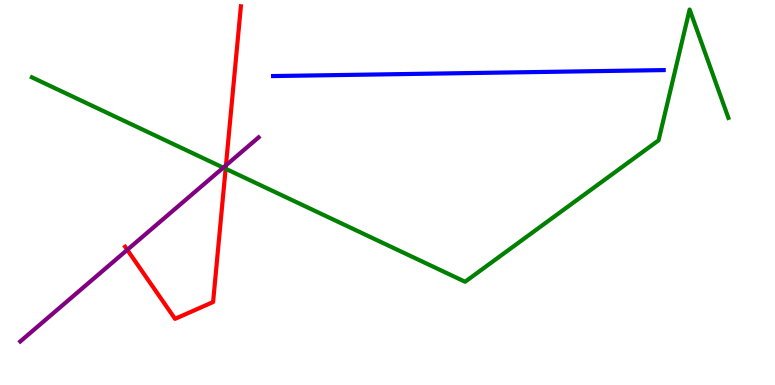[{'lines': ['blue', 'red'], 'intersections': []}, {'lines': ['green', 'red'], 'intersections': [{'x': 2.91, 'y': 5.62}]}, {'lines': ['purple', 'red'], 'intersections': [{'x': 1.64, 'y': 3.51}, {'x': 2.92, 'y': 5.71}]}, {'lines': ['blue', 'green'], 'intersections': []}, {'lines': ['blue', 'purple'], 'intersections': []}, {'lines': ['green', 'purple'], 'intersections': [{'x': 2.88, 'y': 5.65}]}]